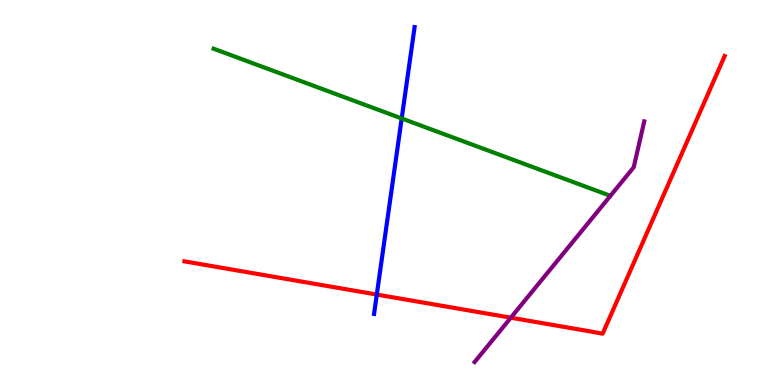[{'lines': ['blue', 'red'], 'intersections': [{'x': 4.86, 'y': 2.35}]}, {'lines': ['green', 'red'], 'intersections': []}, {'lines': ['purple', 'red'], 'intersections': [{'x': 6.59, 'y': 1.75}]}, {'lines': ['blue', 'green'], 'intersections': [{'x': 5.18, 'y': 6.92}]}, {'lines': ['blue', 'purple'], 'intersections': []}, {'lines': ['green', 'purple'], 'intersections': []}]